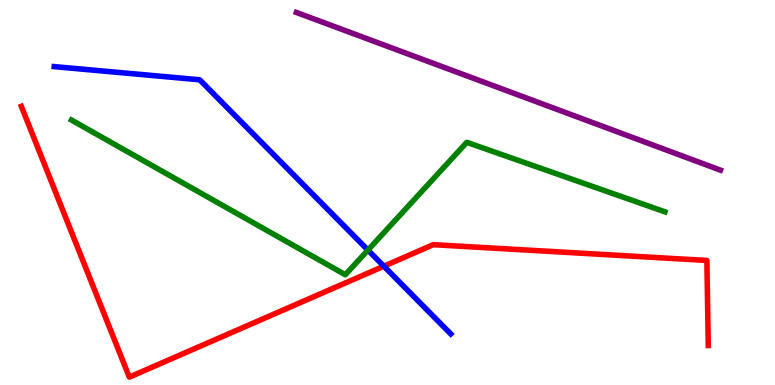[{'lines': ['blue', 'red'], 'intersections': [{'x': 4.95, 'y': 3.09}]}, {'lines': ['green', 'red'], 'intersections': []}, {'lines': ['purple', 'red'], 'intersections': []}, {'lines': ['blue', 'green'], 'intersections': [{'x': 4.75, 'y': 3.5}]}, {'lines': ['blue', 'purple'], 'intersections': []}, {'lines': ['green', 'purple'], 'intersections': []}]